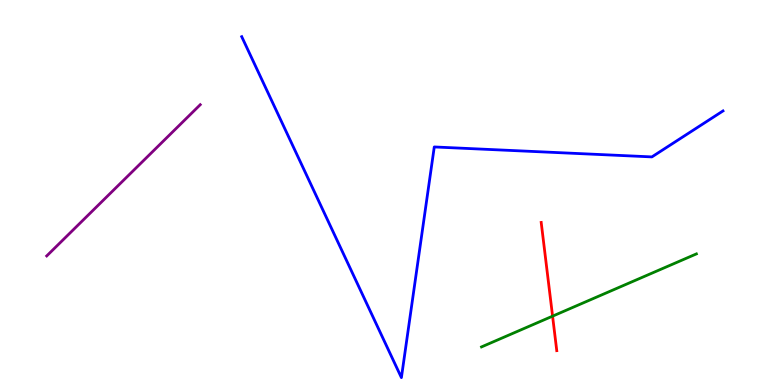[{'lines': ['blue', 'red'], 'intersections': []}, {'lines': ['green', 'red'], 'intersections': [{'x': 7.13, 'y': 1.79}]}, {'lines': ['purple', 'red'], 'intersections': []}, {'lines': ['blue', 'green'], 'intersections': []}, {'lines': ['blue', 'purple'], 'intersections': []}, {'lines': ['green', 'purple'], 'intersections': []}]